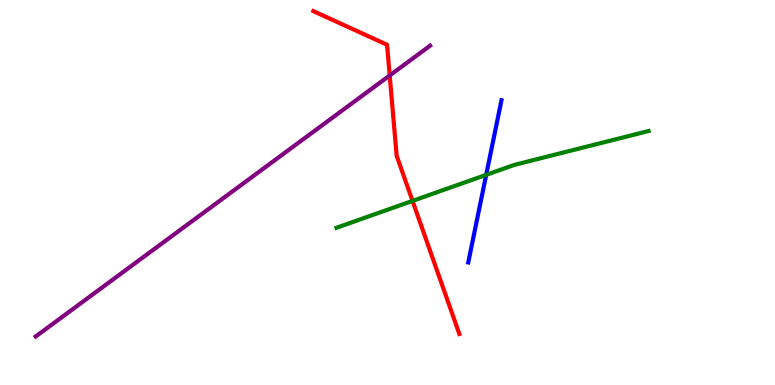[{'lines': ['blue', 'red'], 'intersections': []}, {'lines': ['green', 'red'], 'intersections': [{'x': 5.32, 'y': 4.78}]}, {'lines': ['purple', 'red'], 'intersections': [{'x': 5.03, 'y': 8.04}]}, {'lines': ['blue', 'green'], 'intersections': [{'x': 6.27, 'y': 5.46}]}, {'lines': ['blue', 'purple'], 'intersections': []}, {'lines': ['green', 'purple'], 'intersections': []}]